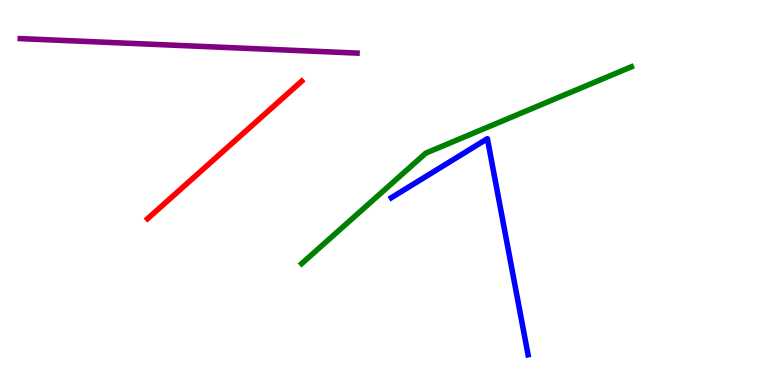[{'lines': ['blue', 'red'], 'intersections': []}, {'lines': ['green', 'red'], 'intersections': []}, {'lines': ['purple', 'red'], 'intersections': []}, {'lines': ['blue', 'green'], 'intersections': []}, {'lines': ['blue', 'purple'], 'intersections': []}, {'lines': ['green', 'purple'], 'intersections': []}]